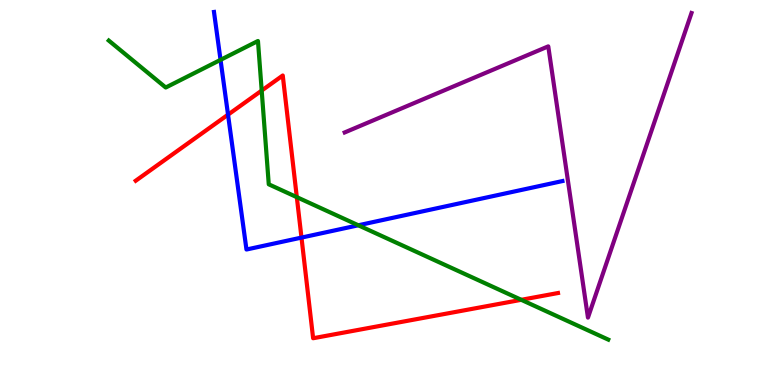[{'lines': ['blue', 'red'], 'intersections': [{'x': 2.94, 'y': 7.02}, {'x': 3.89, 'y': 3.83}]}, {'lines': ['green', 'red'], 'intersections': [{'x': 3.38, 'y': 7.65}, {'x': 3.83, 'y': 4.88}, {'x': 6.73, 'y': 2.21}]}, {'lines': ['purple', 'red'], 'intersections': []}, {'lines': ['blue', 'green'], 'intersections': [{'x': 2.85, 'y': 8.45}, {'x': 4.62, 'y': 4.15}]}, {'lines': ['blue', 'purple'], 'intersections': []}, {'lines': ['green', 'purple'], 'intersections': []}]